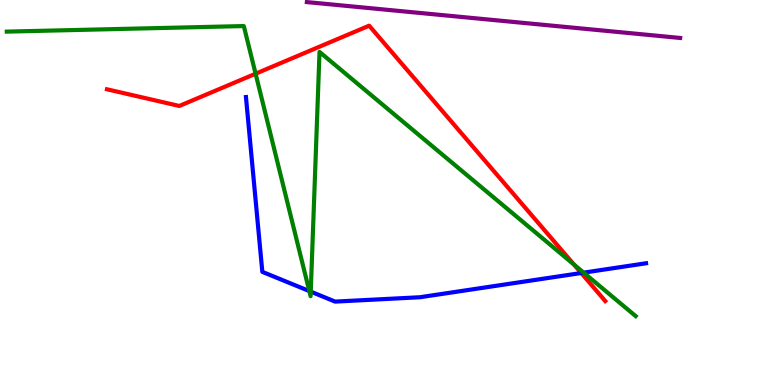[{'lines': ['blue', 'red'], 'intersections': [{'x': 7.5, 'y': 2.91}]}, {'lines': ['green', 'red'], 'intersections': [{'x': 3.3, 'y': 8.09}, {'x': 7.41, 'y': 3.13}]}, {'lines': ['purple', 'red'], 'intersections': []}, {'lines': ['blue', 'green'], 'intersections': [{'x': 3.99, 'y': 2.44}, {'x': 4.01, 'y': 2.42}, {'x': 7.53, 'y': 2.92}]}, {'lines': ['blue', 'purple'], 'intersections': []}, {'lines': ['green', 'purple'], 'intersections': []}]